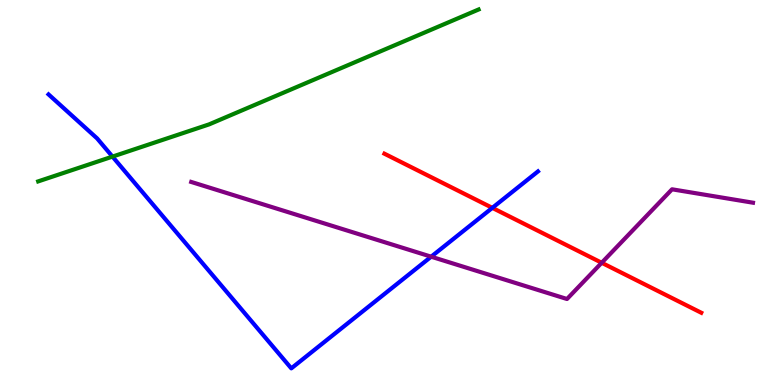[{'lines': ['blue', 'red'], 'intersections': [{'x': 6.35, 'y': 4.6}]}, {'lines': ['green', 'red'], 'intersections': []}, {'lines': ['purple', 'red'], 'intersections': [{'x': 7.76, 'y': 3.17}]}, {'lines': ['blue', 'green'], 'intersections': [{'x': 1.45, 'y': 5.93}]}, {'lines': ['blue', 'purple'], 'intersections': [{'x': 5.56, 'y': 3.33}]}, {'lines': ['green', 'purple'], 'intersections': []}]